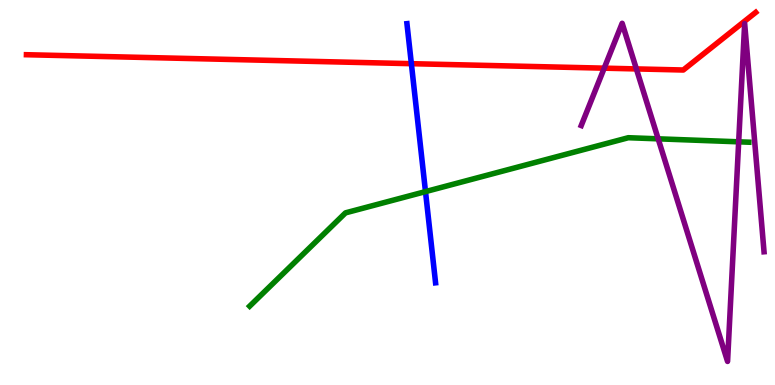[{'lines': ['blue', 'red'], 'intersections': [{'x': 5.31, 'y': 8.35}]}, {'lines': ['green', 'red'], 'intersections': []}, {'lines': ['purple', 'red'], 'intersections': [{'x': 7.8, 'y': 8.23}, {'x': 8.21, 'y': 8.21}]}, {'lines': ['blue', 'green'], 'intersections': [{'x': 5.49, 'y': 5.02}]}, {'lines': ['blue', 'purple'], 'intersections': []}, {'lines': ['green', 'purple'], 'intersections': [{'x': 8.49, 'y': 6.39}, {'x': 9.53, 'y': 6.32}]}]